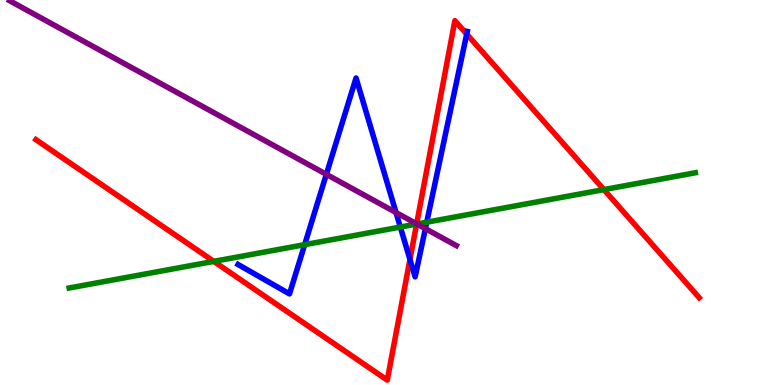[{'lines': ['blue', 'red'], 'intersections': [{'x': 5.29, 'y': 3.26}, {'x': 6.02, 'y': 9.11}]}, {'lines': ['green', 'red'], 'intersections': [{'x': 2.76, 'y': 3.21}, {'x': 5.38, 'y': 4.18}, {'x': 7.79, 'y': 5.08}]}, {'lines': ['purple', 'red'], 'intersections': [{'x': 5.38, 'y': 4.19}]}, {'lines': ['blue', 'green'], 'intersections': [{'x': 3.93, 'y': 3.65}, {'x': 5.17, 'y': 4.1}, {'x': 5.51, 'y': 4.23}]}, {'lines': ['blue', 'purple'], 'intersections': [{'x': 4.21, 'y': 5.47}, {'x': 5.11, 'y': 4.48}, {'x': 5.49, 'y': 4.06}]}, {'lines': ['green', 'purple'], 'intersections': [{'x': 5.38, 'y': 4.18}]}]